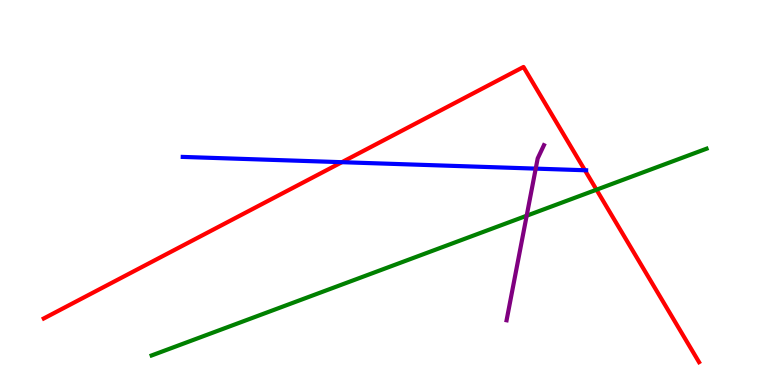[{'lines': ['blue', 'red'], 'intersections': [{'x': 4.41, 'y': 5.79}, {'x': 7.55, 'y': 5.58}]}, {'lines': ['green', 'red'], 'intersections': [{'x': 7.7, 'y': 5.07}]}, {'lines': ['purple', 'red'], 'intersections': []}, {'lines': ['blue', 'green'], 'intersections': []}, {'lines': ['blue', 'purple'], 'intersections': [{'x': 6.91, 'y': 5.62}]}, {'lines': ['green', 'purple'], 'intersections': [{'x': 6.8, 'y': 4.4}]}]